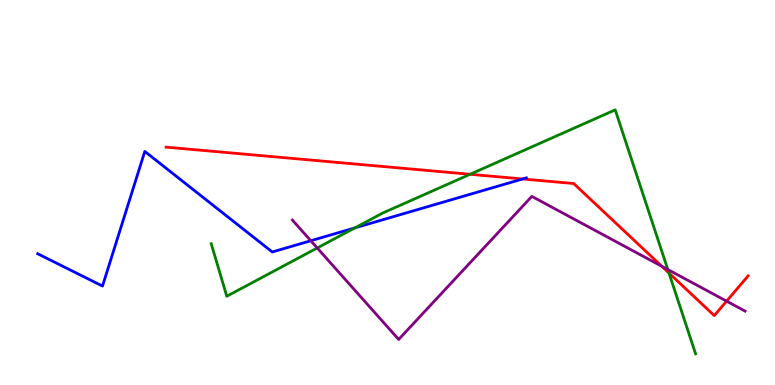[{'lines': ['blue', 'red'], 'intersections': [{'x': 6.74, 'y': 5.35}]}, {'lines': ['green', 'red'], 'intersections': [{'x': 6.07, 'y': 5.47}, {'x': 8.63, 'y': 2.91}]}, {'lines': ['purple', 'red'], 'intersections': [{'x': 8.54, 'y': 3.08}, {'x': 9.38, 'y': 2.18}]}, {'lines': ['blue', 'green'], 'intersections': [{'x': 4.58, 'y': 4.08}]}, {'lines': ['blue', 'purple'], 'intersections': [{'x': 4.01, 'y': 3.75}]}, {'lines': ['green', 'purple'], 'intersections': [{'x': 4.09, 'y': 3.56}, {'x': 8.62, 'y': 3.0}]}]